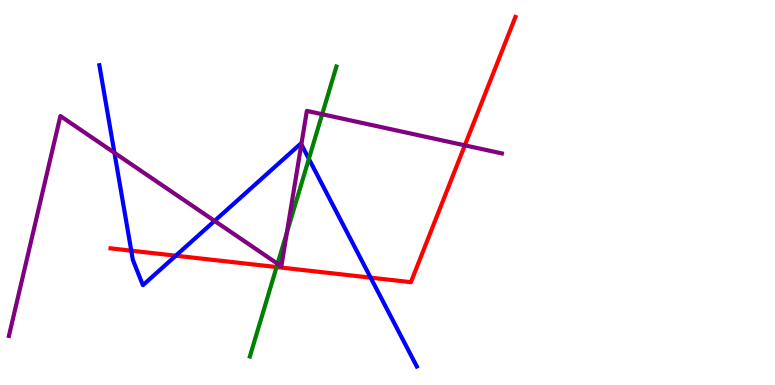[{'lines': ['blue', 'red'], 'intersections': [{'x': 1.69, 'y': 3.49}, {'x': 2.27, 'y': 3.36}, {'x': 4.78, 'y': 2.79}]}, {'lines': ['green', 'red'], 'intersections': [{'x': 3.57, 'y': 3.06}]}, {'lines': ['purple', 'red'], 'intersections': [{'x': 6.0, 'y': 6.23}]}, {'lines': ['blue', 'green'], 'intersections': [{'x': 3.99, 'y': 5.87}]}, {'lines': ['blue', 'purple'], 'intersections': [{'x': 1.48, 'y': 6.03}, {'x': 2.77, 'y': 4.26}, {'x': 3.89, 'y': 6.25}]}, {'lines': ['green', 'purple'], 'intersections': [{'x': 3.58, 'y': 3.15}, {'x': 3.7, 'y': 3.96}, {'x': 4.16, 'y': 7.03}]}]